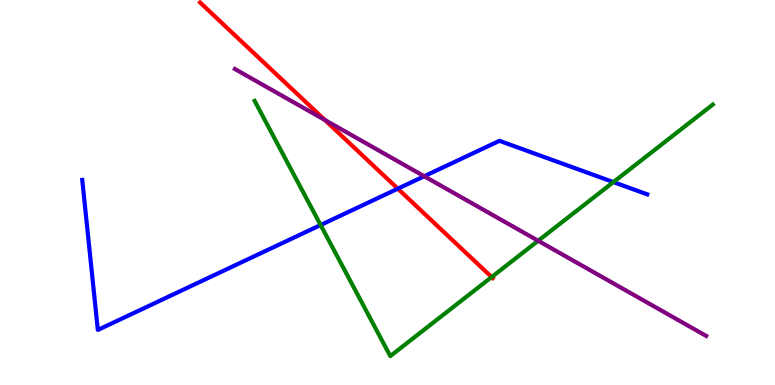[{'lines': ['blue', 'red'], 'intersections': [{'x': 5.13, 'y': 5.1}]}, {'lines': ['green', 'red'], 'intersections': [{'x': 6.34, 'y': 2.8}]}, {'lines': ['purple', 'red'], 'intersections': [{'x': 4.19, 'y': 6.88}]}, {'lines': ['blue', 'green'], 'intersections': [{'x': 4.14, 'y': 4.16}, {'x': 7.91, 'y': 5.27}]}, {'lines': ['blue', 'purple'], 'intersections': [{'x': 5.47, 'y': 5.42}]}, {'lines': ['green', 'purple'], 'intersections': [{'x': 6.94, 'y': 3.75}]}]